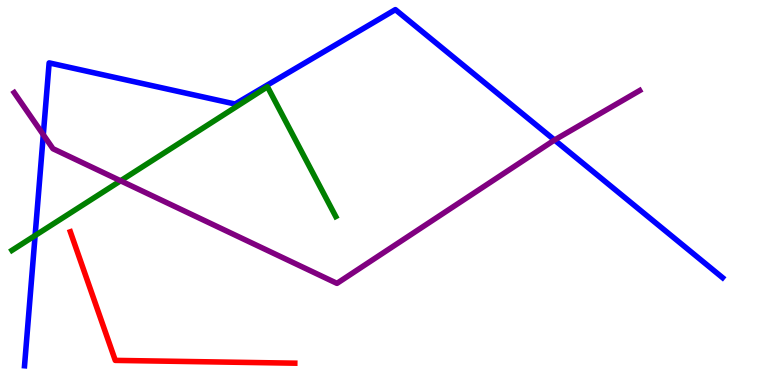[{'lines': ['blue', 'red'], 'intersections': []}, {'lines': ['green', 'red'], 'intersections': []}, {'lines': ['purple', 'red'], 'intersections': []}, {'lines': ['blue', 'green'], 'intersections': [{'x': 0.453, 'y': 3.88}]}, {'lines': ['blue', 'purple'], 'intersections': [{'x': 0.559, 'y': 6.5}, {'x': 7.16, 'y': 6.36}]}, {'lines': ['green', 'purple'], 'intersections': [{'x': 1.56, 'y': 5.3}]}]